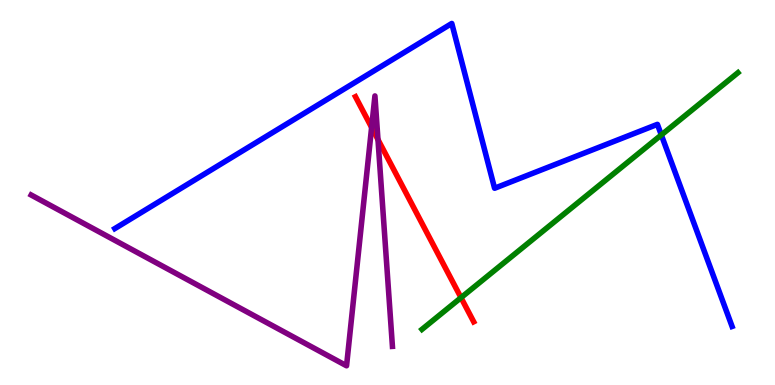[{'lines': ['blue', 'red'], 'intersections': []}, {'lines': ['green', 'red'], 'intersections': [{'x': 5.95, 'y': 2.27}]}, {'lines': ['purple', 'red'], 'intersections': [{'x': 4.79, 'y': 6.69}, {'x': 4.88, 'y': 6.37}]}, {'lines': ['blue', 'green'], 'intersections': [{'x': 8.53, 'y': 6.5}]}, {'lines': ['blue', 'purple'], 'intersections': []}, {'lines': ['green', 'purple'], 'intersections': []}]